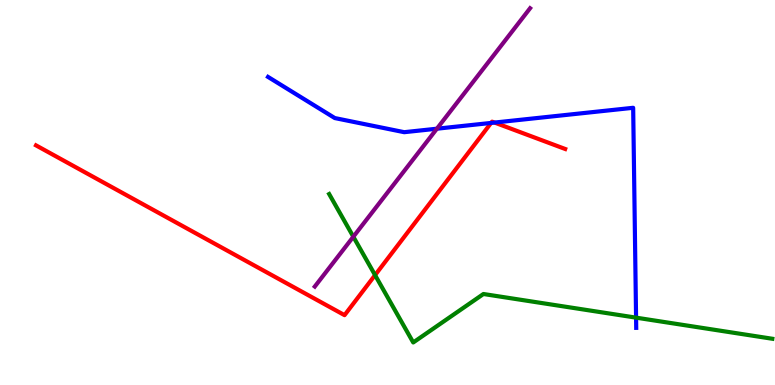[{'lines': ['blue', 'red'], 'intersections': [{'x': 6.34, 'y': 6.81}, {'x': 6.38, 'y': 6.82}]}, {'lines': ['green', 'red'], 'intersections': [{'x': 4.84, 'y': 2.85}]}, {'lines': ['purple', 'red'], 'intersections': []}, {'lines': ['blue', 'green'], 'intersections': [{'x': 8.21, 'y': 1.75}]}, {'lines': ['blue', 'purple'], 'intersections': [{'x': 5.64, 'y': 6.66}]}, {'lines': ['green', 'purple'], 'intersections': [{'x': 4.56, 'y': 3.85}]}]